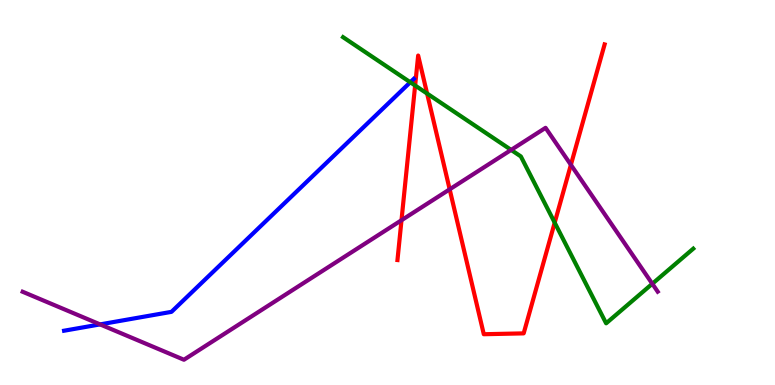[{'lines': ['blue', 'red'], 'intersections': []}, {'lines': ['green', 'red'], 'intersections': [{'x': 5.36, 'y': 7.78}, {'x': 5.51, 'y': 7.57}, {'x': 7.16, 'y': 4.22}]}, {'lines': ['purple', 'red'], 'intersections': [{'x': 5.18, 'y': 4.28}, {'x': 5.8, 'y': 5.08}, {'x': 7.37, 'y': 5.72}]}, {'lines': ['blue', 'green'], 'intersections': [{'x': 5.29, 'y': 7.86}]}, {'lines': ['blue', 'purple'], 'intersections': [{'x': 1.29, 'y': 1.57}]}, {'lines': ['green', 'purple'], 'intersections': [{'x': 6.6, 'y': 6.11}, {'x': 8.42, 'y': 2.63}]}]